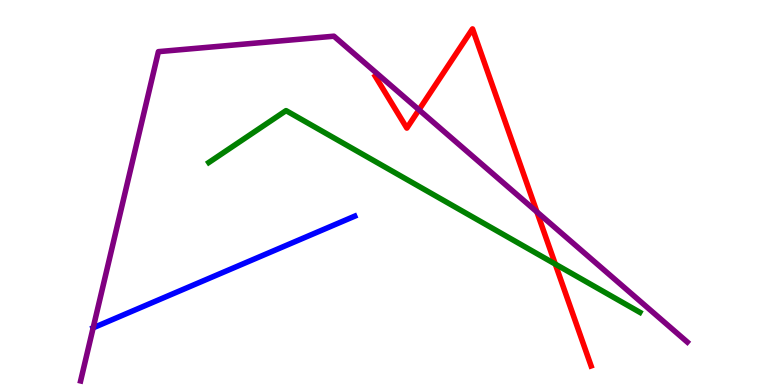[{'lines': ['blue', 'red'], 'intersections': []}, {'lines': ['green', 'red'], 'intersections': [{'x': 7.16, 'y': 3.14}]}, {'lines': ['purple', 'red'], 'intersections': [{'x': 5.41, 'y': 7.15}, {'x': 6.93, 'y': 4.5}]}, {'lines': ['blue', 'green'], 'intersections': []}, {'lines': ['blue', 'purple'], 'intersections': [{'x': 1.2, 'y': 1.49}]}, {'lines': ['green', 'purple'], 'intersections': []}]